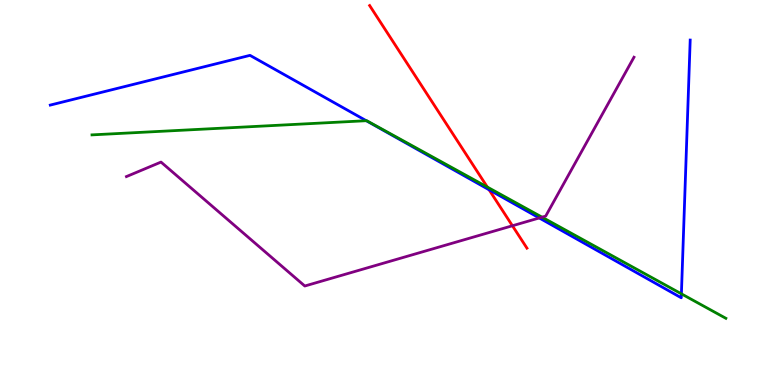[{'lines': ['blue', 'red'], 'intersections': [{'x': 6.31, 'y': 5.07}]}, {'lines': ['green', 'red'], 'intersections': [{'x': 6.29, 'y': 5.14}]}, {'lines': ['purple', 'red'], 'intersections': [{'x': 6.61, 'y': 4.14}]}, {'lines': ['blue', 'green'], 'intersections': [{'x': 4.73, 'y': 6.86}, {'x': 8.79, 'y': 2.37}]}, {'lines': ['blue', 'purple'], 'intersections': [{'x': 6.96, 'y': 4.34}]}, {'lines': ['green', 'purple'], 'intersections': [{'x': 6.99, 'y': 4.36}]}]